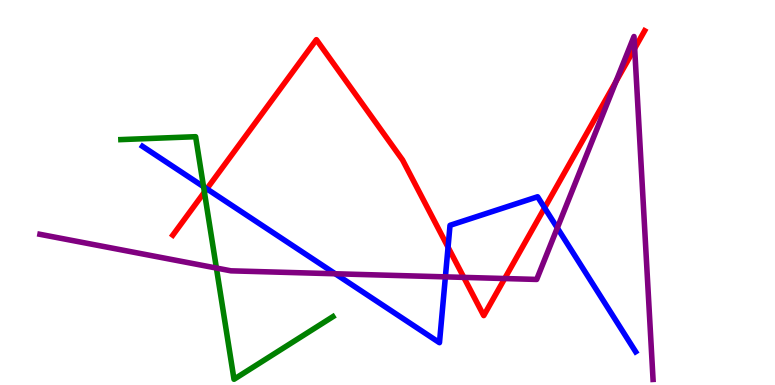[{'lines': ['blue', 'red'], 'intersections': [{'x': 2.67, 'y': 5.09}, {'x': 5.78, 'y': 3.58}, {'x': 7.03, 'y': 4.6}]}, {'lines': ['green', 'red'], 'intersections': [{'x': 2.64, 'y': 5.01}]}, {'lines': ['purple', 'red'], 'intersections': [{'x': 5.98, 'y': 2.8}, {'x': 6.51, 'y': 2.77}, {'x': 7.95, 'y': 7.88}, {'x': 8.19, 'y': 8.74}]}, {'lines': ['blue', 'green'], 'intersections': [{'x': 2.63, 'y': 5.15}]}, {'lines': ['blue', 'purple'], 'intersections': [{'x': 4.33, 'y': 2.89}, {'x': 5.75, 'y': 2.81}, {'x': 7.19, 'y': 4.08}]}, {'lines': ['green', 'purple'], 'intersections': [{'x': 2.79, 'y': 3.04}]}]